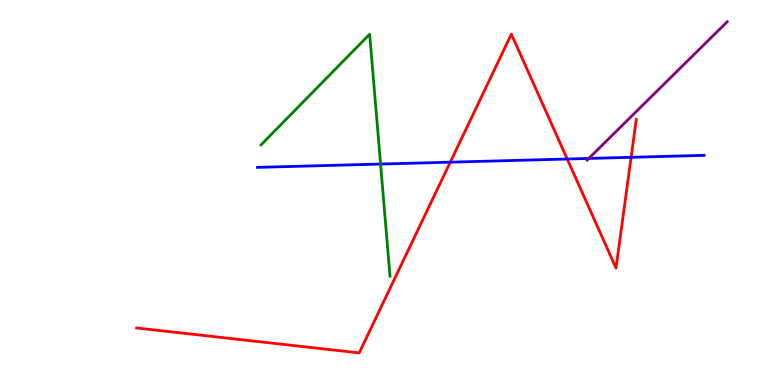[{'lines': ['blue', 'red'], 'intersections': [{'x': 5.81, 'y': 5.79}, {'x': 7.32, 'y': 5.87}, {'x': 8.14, 'y': 5.91}]}, {'lines': ['green', 'red'], 'intersections': []}, {'lines': ['purple', 'red'], 'intersections': []}, {'lines': ['blue', 'green'], 'intersections': [{'x': 4.91, 'y': 5.74}]}, {'lines': ['blue', 'purple'], 'intersections': [{'x': 7.6, 'y': 5.88}]}, {'lines': ['green', 'purple'], 'intersections': []}]